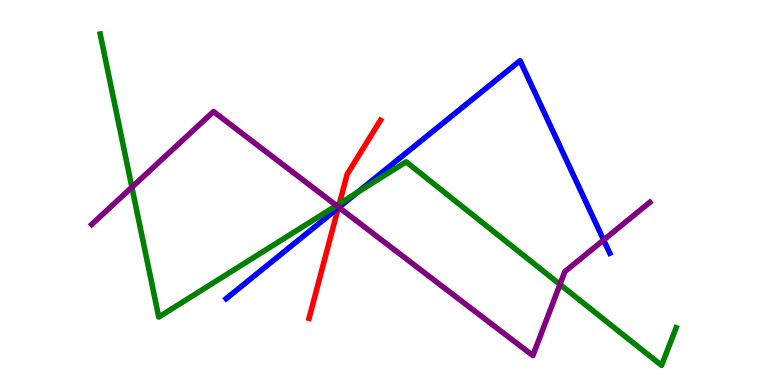[{'lines': ['blue', 'red'], 'intersections': [{'x': 4.36, 'y': 4.6}]}, {'lines': ['green', 'red'], 'intersections': [{'x': 4.38, 'y': 4.71}]}, {'lines': ['purple', 'red'], 'intersections': [{'x': 4.37, 'y': 4.62}]}, {'lines': ['blue', 'green'], 'intersections': [{'x': 4.61, 'y': 5.0}]}, {'lines': ['blue', 'purple'], 'intersections': [{'x': 4.37, 'y': 4.61}, {'x': 7.79, 'y': 3.77}]}, {'lines': ['green', 'purple'], 'intersections': [{'x': 1.7, 'y': 5.14}, {'x': 4.34, 'y': 4.66}, {'x': 7.23, 'y': 2.61}]}]